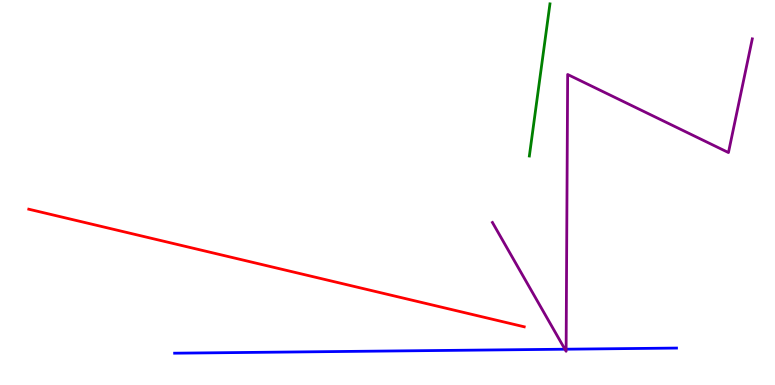[{'lines': ['blue', 'red'], 'intersections': []}, {'lines': ['green', 'red'], 'intersections': []}, {'lines': ['purple', 'red'], 'intersections': []}, {'lines': ['blue', 'green'], 'intersections': []}, {'lines': ['blue', 'purple'], 'intersections': [{'x': 7.29, 'y': 0.93}, {'x': 7.3, 'y': 0.93}]}, {'lines': ['green', 'purple'], 'intersections': []}]